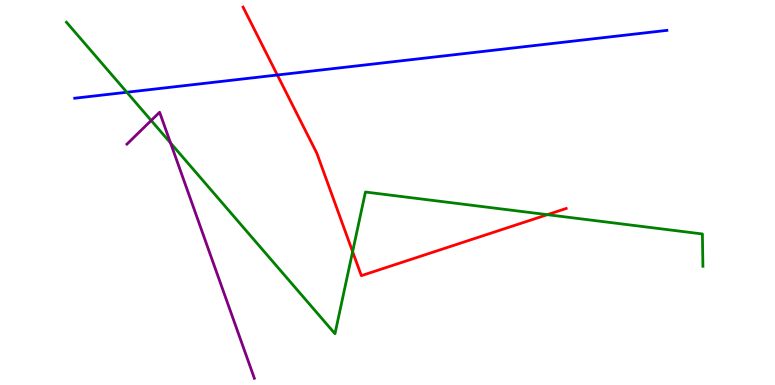[{'lines': ['blue', 'red'], 'intersections': [{'x': 3.58, 'y': 8.05}]}, {'lines': ['green', 'red'], 'intersections': [{'x': 4.55, 'y': 3.46}, {'x': 7.06, 'y': 4.42}]}, {'lines': ['purple', 'red'], 'intersections': []}, {'lines': ['blue', 'green'], 'intersections': [{'x': 1.64, 'y': 7.6}]}, {'lines': ['blue', 'purple'], 'intersections': []}, {'lines': ['green', 'purple'], 'intersections': [{'x': 1.95, 'y': 6.87}, {'x': 2.2, 'y': 6.29}]}]